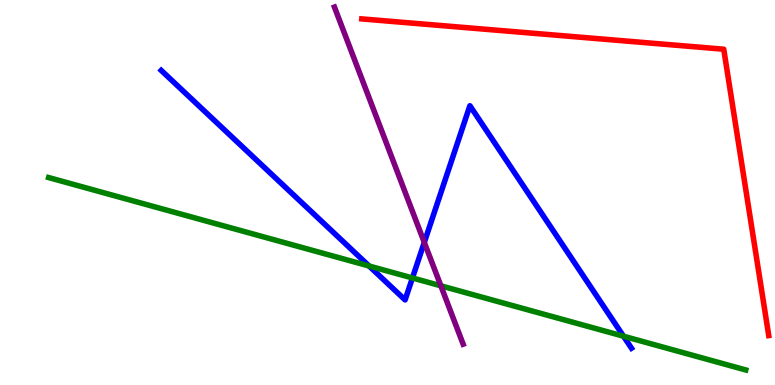[{'lines': ['blue', 'red'], 'intersections': []}, {'lines': ['green', 'red'], 'intersections': []}, {'lines': ['purple', 'red'], 'intersections': []}, {'lines': ['blue', 'green'], 'intersections': [{'x': 4.76, 'y': 3.09}, {'x': 5.32, 'y': 2.78}, {'x': 8.05, 'y': 1.27}]}, {'lines': ['blue', 'purple'], 'intersections': [{'x': 5.47, 'y': 3.7}]}, {'lines': ['green', 'purple'], 'intersections': [{'x': 5.69, 'y': 2.58}]}]